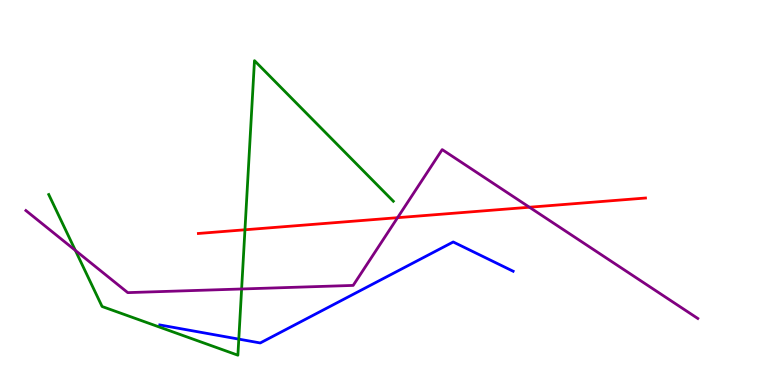[{'lines': ['blue', 'red'], 'intersections': []}, {'lines': ['green', 'red'], 'intersections': [{'x': 3.16, 'y': 4.03}]}, {'lines': ['purple', 'red'], 'intersections': [{'x': 5.13, 'y': 4.35}, {'x': 6.83, 'y': 4.62}]}, {'lines': ['blue', 'green'], 'intersections': [{'x': 3.08, 'y': 1.19}]}, {'lines': ['blue', 'purple'], 'intersections': []}, {'lines': ['green', 'purple'], 'intersections': [{'x': 0.972, 'y': 3.5}, {'x': 3.12, 'y': 2.49}]}]